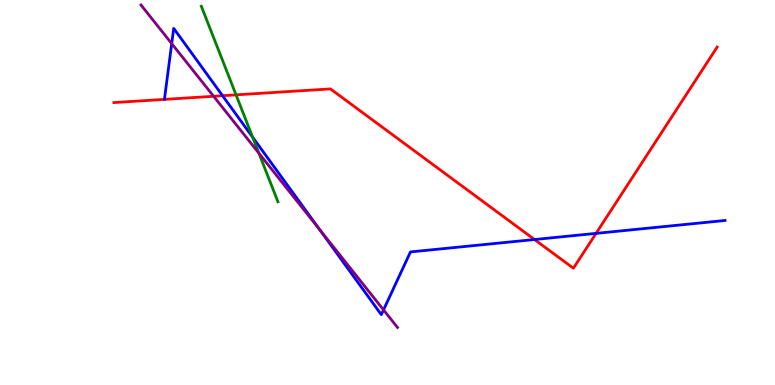[{'lines': ['blue', 'red'], 'intersections': [{'x': 2.87, 'y': 7.51}, {'x': 6.9, 'y': 3.78}, {'x': 7.69, 'y': 3.94}]}, {'lines': ['green', 'red'], 'intersections': [{'x': 3.05, 'y': 7.54}]}, {'lines': ['purple', 'red'], 'intersections': [{'x': 2.76, 'y': 7.5}]}, {'lines': ['blue', 'green'], 'intersections': [{'x': 3.26, 'y': 6.44}]}, {'lines': ['blue', 'purple'], 'intersections': [{'x': 2.22, 'y': 8.87}, {'x': 4.12, 'y': 4.04}, {'x': 4.95, 'y': 1.95}]}, {'lines': ['green', 'purple'], 'intersections': [{'x': 3.34, 'y': 6.02}]}]